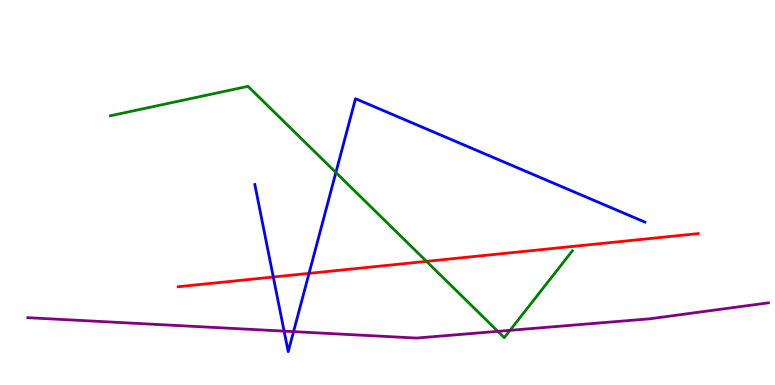[{'lines': ['blue', 'red'], 'intersections': [{'x': 3.53, 'y': 2.8}, {'x': 3.99, 'y': 2.9}]}, {'lines': ['green', 'red'], 'intersections': [{'x': 5.5, 'y': 3.21}]}, {'lines': ['purple', 'red'], 'intersections': []}, {'lines': ['blue', 'green'], 'intersections': [{'x': 4.33, 'y': 5.52}]}, {'lines': ['blue', 'purple'], 'intersections': [{'x': 3.67, 'y': 1.4}, {'x': 3.79, 'y': 1.39}]}, {'lines': ['green', 'purple'], 'intersections': [{'x': 6.42, 'y': 1.39}, {'x': 6.58, 'y': 1.42}]}]